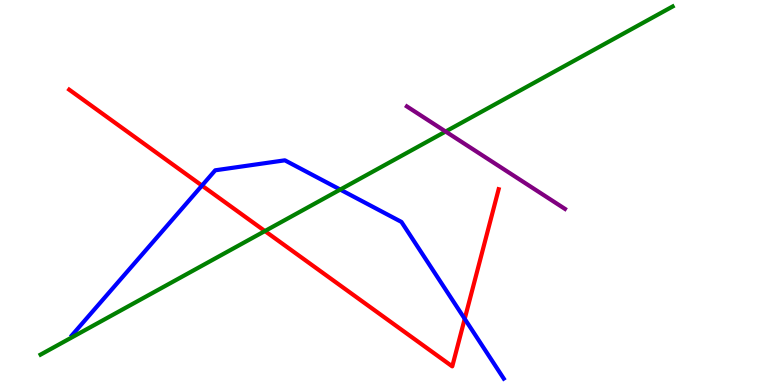[{'lines': ['blue', 'red'], 'intersections': [{'x': 2.61, 'y': 5.18}, {'x': 6.0, 'y': 1.72}]}, {'lines': ['green', 'red'], 'intersections': [{'x': 3.42, 'y': 4.0}]}, {'lines': ['purple', 'red'], 'intersections': []}, {'lines': ['blue', 'green'], 'intersections': [{'x': 4.39, 'y': 5.08}]}, {'lines': ['blue', 'purple'], 'intersections': []}, {'lines': ['green', 'purple'], 'intersections': [{'x': 5.75, 'y': 6.58}]}]